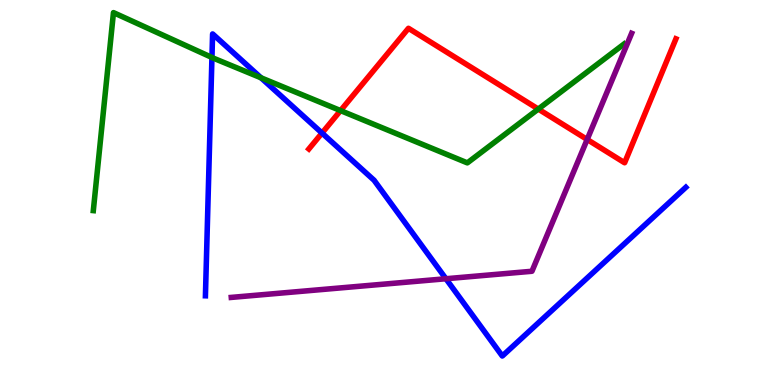[{'lines': ['blue', 'red'], 'intersections': [{'x': 4.15, 'y': 6.54}]}, {'lines': ['green', 'red'], 'intersections': [{'x': 4.39, 'y': 7.13}, {'x': 6.95, 'y': 7.17}]}, {'lines': ['purple', 'red'], 'intersections': [{'x': 7.58, 'y': 6.38}]}, {'lines': ['blue', 'green'], 'intersections': [{'x': 2.73, 'y': 8.51}, {'x': 3.37, 'y': 7.98}]}, {'lines': ['blue', 'purple'], 'intersections': [{'x': 5.75, 'y': 2.76}]}, {'lines': ['green', 'purple'], 'intersections': []}]